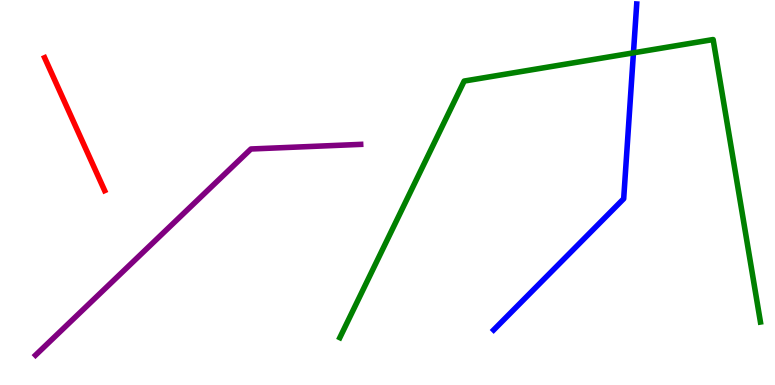[{'lines': ['blue', 'red'], 'intersections': []}, {'lines': ['green', 'red'], 'intersections': []}, {'lines': ['purple', 'red'], 'intersections': []}, {'lines': ['blue', 'green'], 'intersections': [{'x': 8.17, 'y': 8.63}]}, {'lines': ['blue', 'purple'], 'intersections': []}, {'lines': ['green', 'purple'], 'intersections': []}]